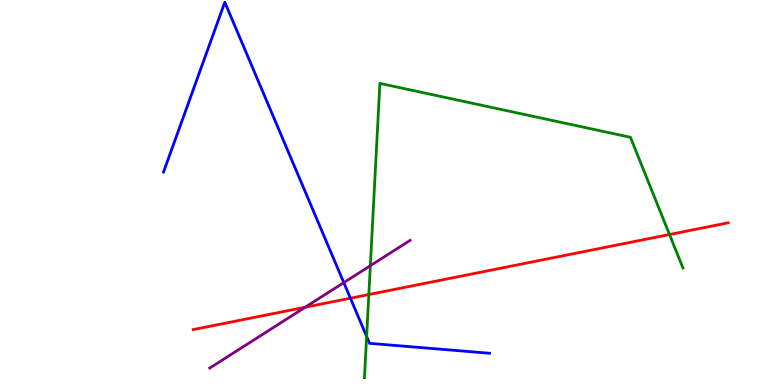[{'lines': ['blue', 'red'], 'intersections': [{'x': 4.52, 'y': 2.25}]}, {'lines': ['green', 'red'], 'intersections': [{'x': 4.76, 'y': 2.35}, {'x': 8.64, 'y': 3.91}]}, {'lines': ['purple', 'red'], 'intersections': [{'x': 3.94, 'y': 2.02}]}, {'lines': ['blue', 'green'], 'intersections': [{'x': 4.73, 'y': 1.26}]}, {'lines': ['blue', 'purple'], 'intersections': [{'x': 4.44, 'y': 2.66}]}, {'lines': ['green', 'purple'], 'intersections': [{'x': 4.78, 'y': 3.1}]}]